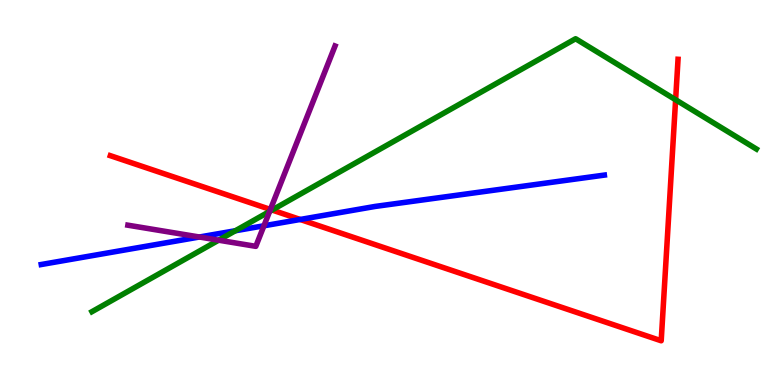[{'lines': ['blue', 'red'], 'intersections': [{'x': 3.87, 'y': 4.3}]}, {'lines': ['green', 'red'], 'intersections': [{'x': 3.51, 'y': 4.54}, {'x': 8.72, 'y': 7.41}]}, {'lines': ['purple', 'red'], 'intersections': [{'x': 3.49, 'y': 4.56}]}, {'lines': ['blue', 'green'], 'intersections': [{'x': 3.04, 'y': 4.01}]}, {'lines': ['blue', 'purple'], 'intersections': [{'x': 2.57, 'y': 3.84}, {'x': 3.41, 'y': 4.14}]}, {'lines': ['green', 'purple'], 'intersections': [{'x': 2.82, 'y': 3.76}, {'x': 3.48, 'y': 4.51}]}]